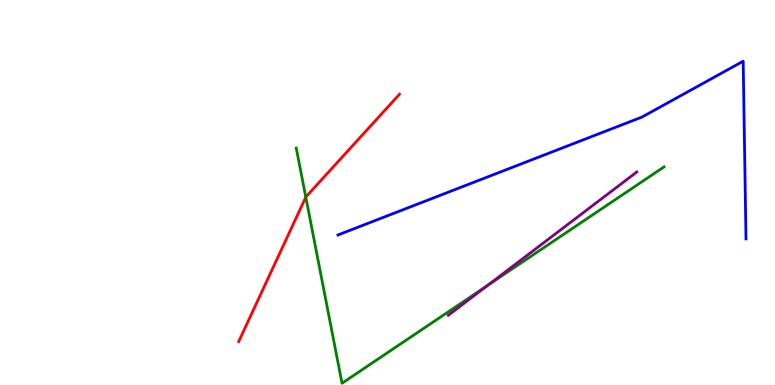[{'lines': ['blue', 'red'], 'intersections': []}, {'lines': ['green', 'red'], 'intersections': [{'x': 3.95, 'y': 4.88}]}, {'lines': ['purple', 'red'], 'intersections': []}, {'lines': ['blue', 'green'], 'intersections': []}, {'lines': ['blue', 'purple'], 'intersections': []}, {'lines': ['green', 'purple'], 'intersections': [{'x': 6.29, 'y': 2.58}]}]